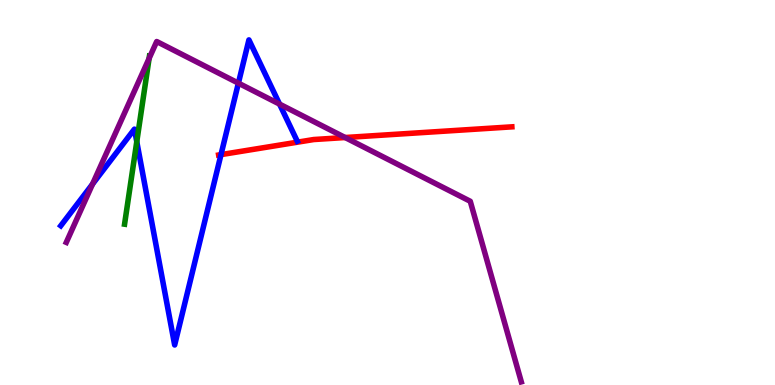[{'lines': ['blue', 'red'], 'intersections': [{'x': 2.85, 'y': 5.98}]}, {'lines': ['green', 'red'], 'intersections': []}, {'lines': ['purple', 'red'], 'intersections': [{'x': 4.45, 'y': 6.43}]}, {'lines': ['blue', 'green'], 'intersections': [{'x': 1.76, 'y': 6.32}]}, {'lines': ['blue', 'purple'], 'intersections': [{'x': 1.19, 'y': 5.22}, {'x': 3.08, 'y': 7.84}, {'x': 3.61, 'y': 7.3}]}, {'lines': ['green', 'purple'], 'intersections': [{'x': 1.92, 'y': 8.48}]}]